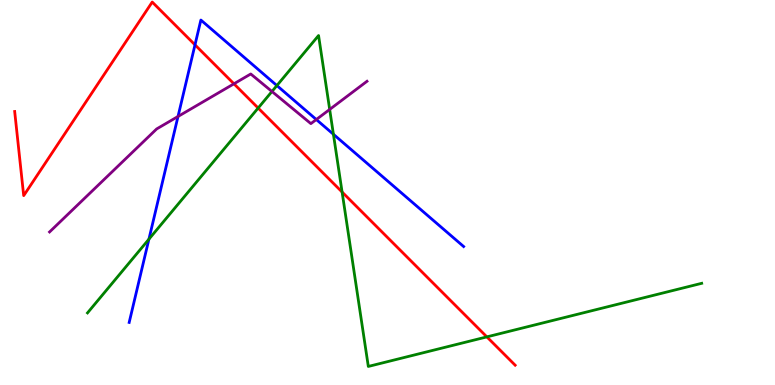[{'lines': ['blue', 'red'], 'intersections': [{'x': 2.52, 'y': 8.84}]}, {'lines': ['green', 'red'], 'intersections': [{'x': 3.33, 'y': 7.19}, {'x': 4.41, 'y': 5.01}, {'x': 6.28, 'y': 1.25}]}, {'lines': ['purple', 'red'], 'intersections': [{'x': 3.02, 'y': 7.82}]}, {'lines': ['blue', 'green'], 'intersections': [{'x': 1.92, 'y': 3.79}, {'x': 3.57, 'y': 7.78}, {'x': 4.3, 'y': 6.51}]}, {'lines': ['blue', 'purple'], 'intersections': [{'x': 2.3, 'y': 6.97}, {'x': 4.08, 'y': 6.9}]}, {'lines': ['green', 'purple'], 'intersections': [{'x': 3.51, 'y': 7.62}, {'x': 4.25, 'y': 7.16}]}]